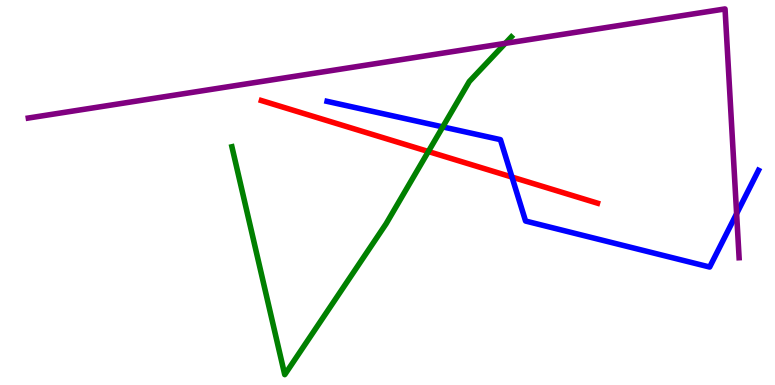[{'lines': ['blue', 'red'], 'intersections': [{'x': 6.61, 'y': 5.4}]}, {'lines': ['green', 'red'], 'intersections': [{'x': 5.53, 'y': 6.06}]}, {'lines': ['purple', 'red'], 'intersections': []}, {'lines': ['blue', 'green'], 'intersections': [{'x': 5.71, 'y': 6.7}]}, {'lines': ['blue', 'purple'], 'intersections': [{'x': 9.5, 'y': 4.45}]}, {'lines': ['green', 'purple'], 'intersections': [{'x': 6.52, 'y': 8.87}]}]